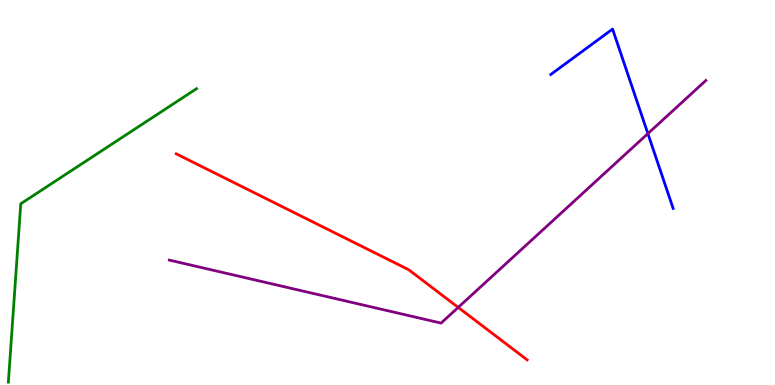[{'lines': ['blue', 'red'], 'intersections': []}, {'lines': ['green', 'red'], 'intersections': []}, {'lines': ['purple', 'red'], 'intersections': [{'x': 5.91, 'y': 2.02}]}, {'lines': ['blue', 'green'], 'intersections': []}, {'lines': ['blue', 'purple'], 'intersections': [{'x': 8.36, 'y': 6.53}]}, {'lines': ['green', 'purple'], 'intersections': []}]